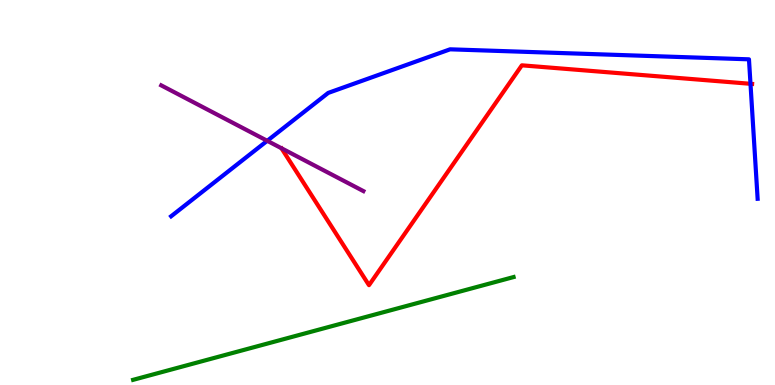[{'lines': ['blue', 'red'], 'intersections': [{'x': 9.68, 'y': 7.82}]}, {'lines': ['green', 'red'], 'intersections': []}, {'lines': ['purple', 'red'], 'intersections': []}, {'lines': ['blue', 'green'], 'intersections': []}, {'lines': ['blue', 'purple'], 'intersections': [{'x': 3.45, 'y': 6.34}]}, {'lines': ['green', 'purple'], 'intersections': []}]